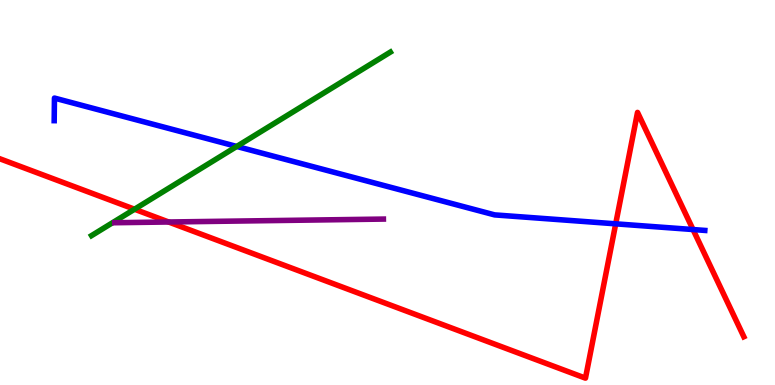[{'lines': ['blue', 'red'], 'intersections': [{'x': 7.94, 'y': 4.19}, {'x': 8.94, 'y': 4.04}]}, {'lines': ['green', 'red'], 'intersections': [{'x': 1.74, 'y': 4.57}]}, {'lines': ['purple', 'red'], 'intersections': [{'x': 2.18, 'y': 4.23}]}, {'lines': ['blue', 'green'], 'intersections': [{'x': 3.05, 'y': 6.2}]}, {'lines': ['blue', 'purple'], 'intersections': []}, {'lines': ['green', 'purple'], 'intersections': []}]